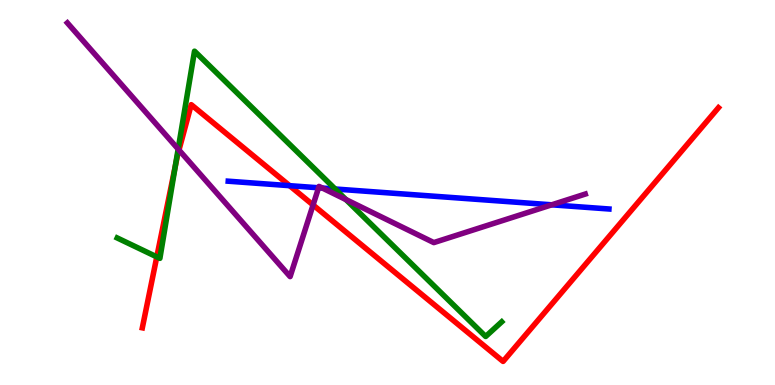[{'lines': ['blue', 'red'], 'intersections': [{'x': 3.74, 'y': 5.18}]}, {'lines': ['green', 'red'], 'intersections': [{'x': 2.02, 'y': 3.33}, {'x': 2.26, 'y': 5.69}]}, {'lines': ['purple', 'red'], 'intersections': [{'x': 2.31, 'y': 6.1}, {'x': 4.04, 'y': 4.68}]}, {'lines': ['blue', 'green'], 'intersections': [{'x': 4.32, 'y': 5.09}]}, {'lines': ['blue', 'purple'], 'intersections': [{'x': 4.11, 'y': 5.12}, {'x': 4.16, 'y': 5.12}, {'x': 7.12, 'y': 4.68}]}, {'lines': ['green', 'purple'], 'intersections': [{'x': 2.3, 'y': 6.13}, {'x': 4.46, 'y': 4.82}]}]